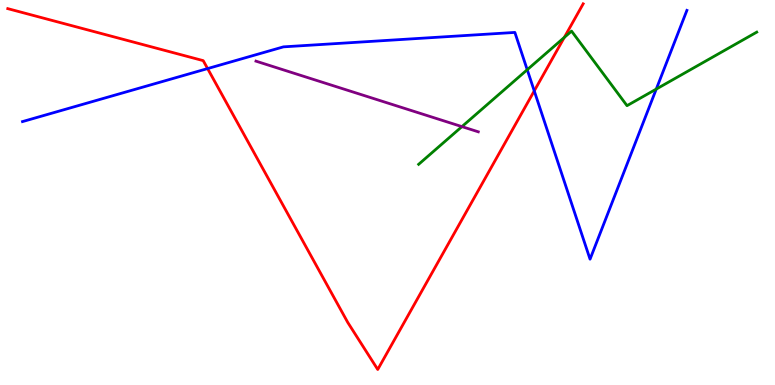[{'lines': ['blue', 'red'], 'intersections': [{'x': 2.68, 'y': 8.22}, {'x': 6.89, 'y': 7.64}]}, {'lines': ['green', 'red'], 'intersections': [{'x': 7.28, 'y': 9.03}]}, {'lines': ['purple', 'red'], 'intersections': []}, {'lines': ['blue', 'green'], 'intersections': [{'x': 6.8, 'y': 8.19}, {'x': 8.47, 'y': 7.69}]}, {'lines': ['blue', 'purple'], 'intersections': []}, {'lines': ['green', 'purple'], 'intersections': [{'x': 5.96, 'y': 6.71}]}]